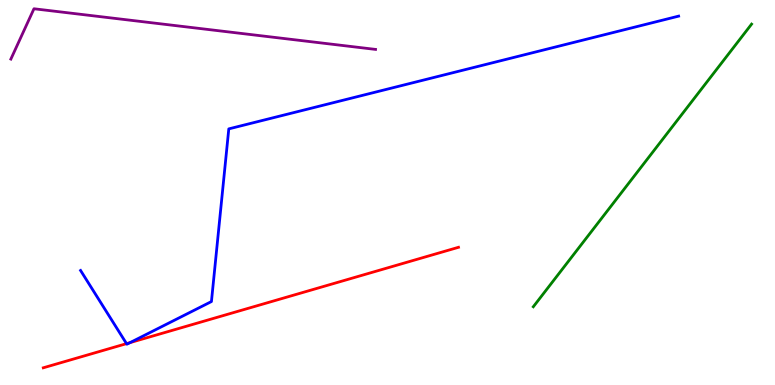[{'lines': ['blue', 'red'], 'intersections': [{'x': 1.63, 'y': 1.07}, {'x': 1.68, 'y': 1.1}]}, {'lines': ['green', 'red'], 'intersections': []}, {'lines': ['purple', 'red'], 'intersections': []}, {'lines': ['blue', 'green'], 'intersections': []}, {'lines': ['blue', 'purple'], 'intersections': []}, {'lines': ['green', 'purple'], 'intersections': []}]